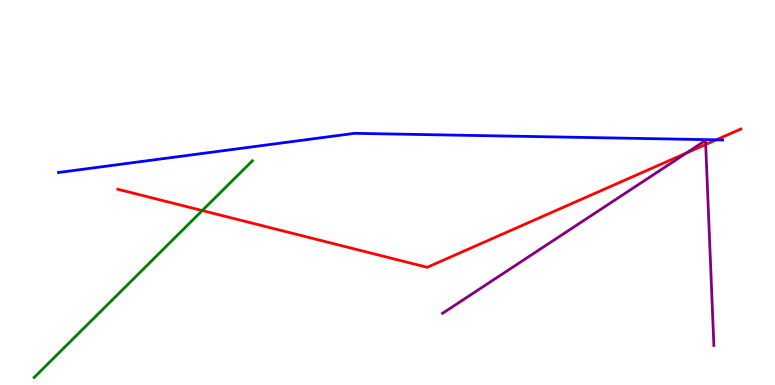[{'lines': ['blue', 'red'], 'intersections': [{'x': 9.24, 'y': 6.37}]}, {'lines': ['green', 'red'], 'intersections': [{'x': 2.61, 'y': 4.53}]}, {'lines': ['purple', 'red'], 'intersections': [{'x': 8.86, 'y': 6.03}, {'x': 9.11, 'y': 6.25}]}, {'lines': ['blue', 'green'], 'intersections': []}, {'lines': ['blue', 'purple'], 'intersections': []}, {'lines': ['green', 'purple'], 'intersections': []}]